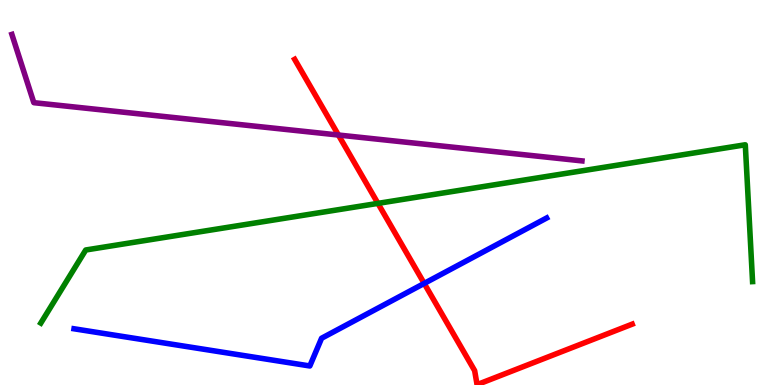[{'lines': ['blue', 'red'], 'intersections': [{'x': 5.47, 'y': 2.64}]}, {'lines': ['green', 'red'], 'intersections': [{'x': 4.88, 'y': 4.72}]}, {'lines': ['purple', 'red'], 'intersections': [{'x': 4.37, 'y': 6.49}]}, {'lines': ['blue', 'green'], 'intersections': []}, {'lines': ['blue', 'purple'], 'intersections': []}, {'lines': ['green', 'purple'], 'intersections': []}]